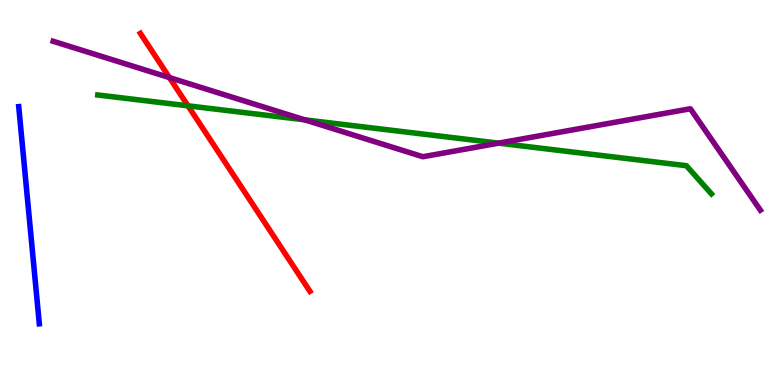[{'lines': ['blue', 'red'], 'intersections': []}, {'lines': ['green', 'red'], 'intersections': [{'x': 2.43, 'y': 7.25}]}, {'lines': ['purple', 'red'], 'intersections': [{'x': 2.19, 'y': 7.99}]}, {'lines': ['blue', 'green'], 'intersections': []}, {'lines': ['blue', 'purple'], 'intersections': []}, {'lines': ['green', 'purple'], 'intersections': [{'x': 3.93, 'y': 6.89}, {'x': 6.43, 'y': 6.28}]}]